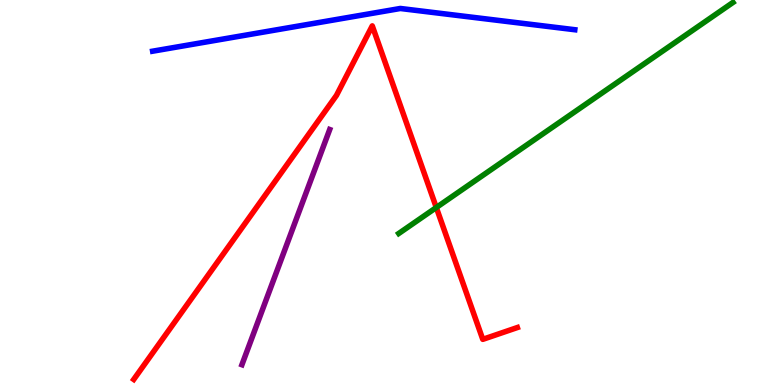[{'lines': ['blue', 'red'], 'intersections': []}, {'lines': ['green', 'red'], 'intersections': [{'x': 5.63, 'y': 4.61}]}, {'lines': ['purple', 'red'], 'intersections': []}, {'lines': ['blue', 'green'], 'intersections': []}, {'lines': ['blue', 'purple'], 'intersections': []}, {'lines': ['green', 'purple'], 'intersections': []}]